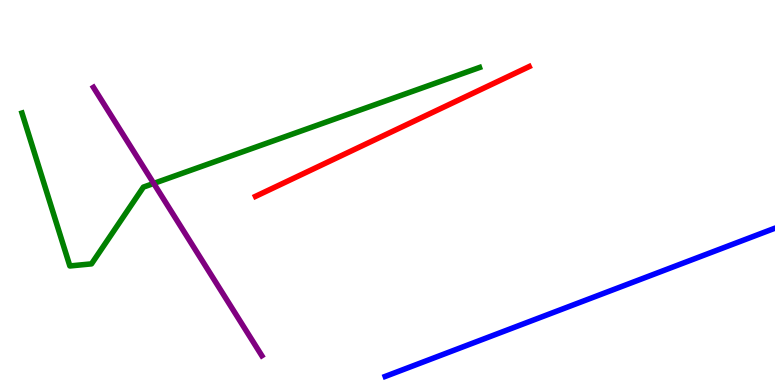[{'lines': ['blue', 'red'], 'intersections': []}, {'lines': ['green', 'red'], 'intersections': []}, {'lines': ['purple', 'red'], 'intersections': []}, {'lines': ['blue', 'green'], 'intersections': []}, {'lines': ['blue', 'purple'], 'intersections': []}, {'lines': ['green', 'purple'], 'intersections': [{'x': 1.98, 'y': 5.24}]}]